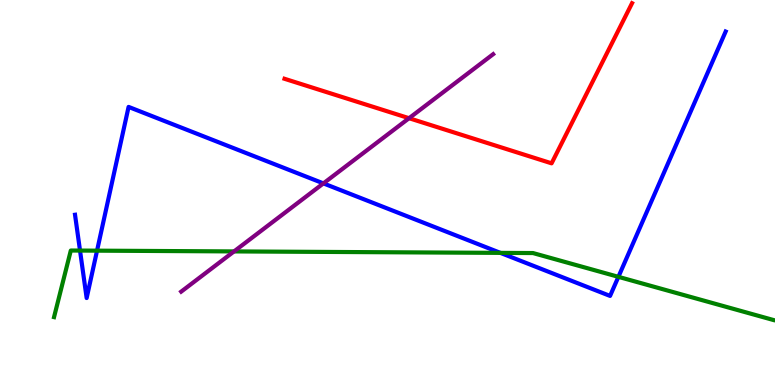[{'lines': ['blue', 'red'], 'intersections': []}, {'lines': ['green', 'red'], 'intersections': []}, {'lines': ['purple', 'red'], 'intersections': [{'x': 5.28, 'y': 6.93}]}, {'lines': ['blue', 'green'], 'intersections': [{'x': 1.03, 'y': 3.49}, {'x': 1.25, 'y': 3.49}, {'x': 6.46, 'y': 3.43}, {'x': 7.98, 'y': 2.81}]}, {'lines': ['blue', 'purple'], 'intersections': [{'x': 4.17, 'y': 5.24}]}, {'lines': ['green', 'purple'], 'intersections': [{'x': 3.02, 'y': 3.47}]}]